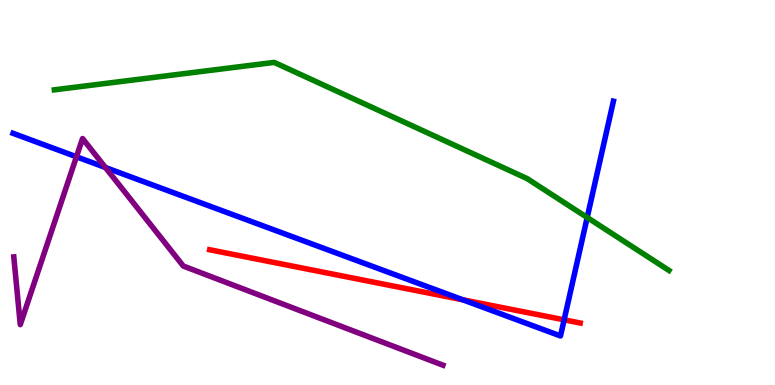[{'lines': ['blue', 'red'], 'intersections': [{'x': 5.97, 'y': 2.21}, {'x': 7.28, 'y': 1.69}]}, {'lines': ['green', 'red'], 'intersections': []}, {'lines': ['purple', 'red'], 'intersections': []}, {'lines': ['blue', 'green'], 'intersections': [{'x': 7.58, 'y': 4.35}]}, {'lines': ['blue', 'purple'], 'intersections': [{'x': 0.986, 'y': 5.93}, {'x': 1.36, 'y': 5.65}]}, {'lines': ['green', 'purple'], 'intersections': []}]